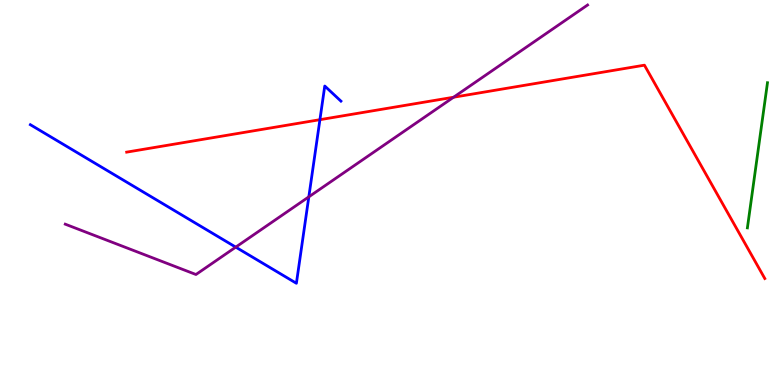[{'lines': ['blue', 'red'], 'intersections': [{'x': 4.13, 'y': 6.89}]}, {'lines': ['green', 'red'], 'intersections': []}, {'lines': ['purple', 'red'], 'intersections': [{'x': 5.85, 'y': 7.47}]}, {'lines': ['blue', 'green'], 'intersections': []}, {'lines': ['blue', 'purple'], 'intersections': [{'x': 3.04, 'y': 3.58}, {'x': 3.98, 'y': 4.89}]}, {'lines': ['green', 'purple'], 'intersections': []}]